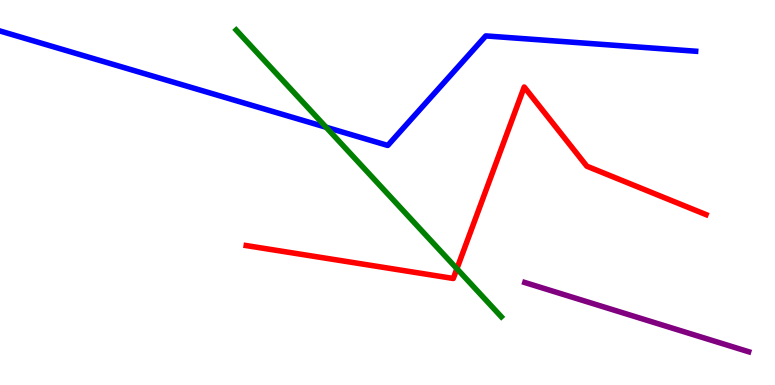[{'lines': ['blue', 'red'], 'intersections': []}, {'lines': ['green', 'red'], 'intersections': [{'x': 5.9, 'y': 3.02}]}, {'lines': ['purple', 'red'], 'intersections': []}, {'lines': ['blue', 'green'], 'intersections': [{'x': 4.21, 'y': 6.7}]}, {'lines': ['blue', 'purple'], 'intersections': []}, {'lines': ['green', 'purple'], 'intersections': []}]